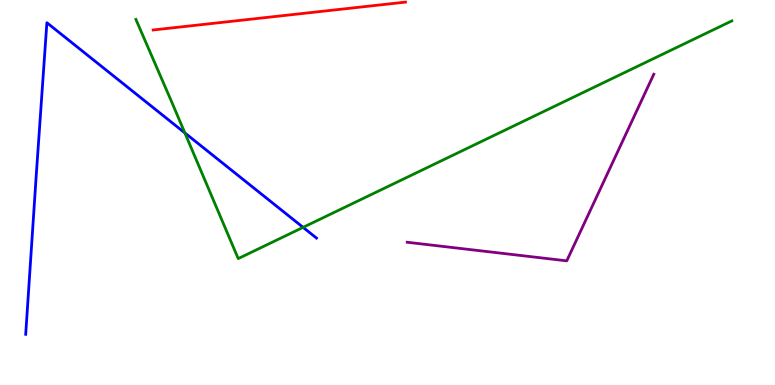[{'lines': ['blue', 'red'], 'intersections': []}, {'lines': ['green', 'red'], 'intersections': []}, {'lines': ['purple', 'red'], 'intersections': []}, {'lines': ['blue', 'green'], 'intersections': [{'x': 2.39, 'y': 6.55}, {'x': 3.91, 'y': 4.09}]}, {'lines': ['blue', 'purple'], 'intersections': []}, {'lines': ['green', 'purple'], 'intersections': []}]